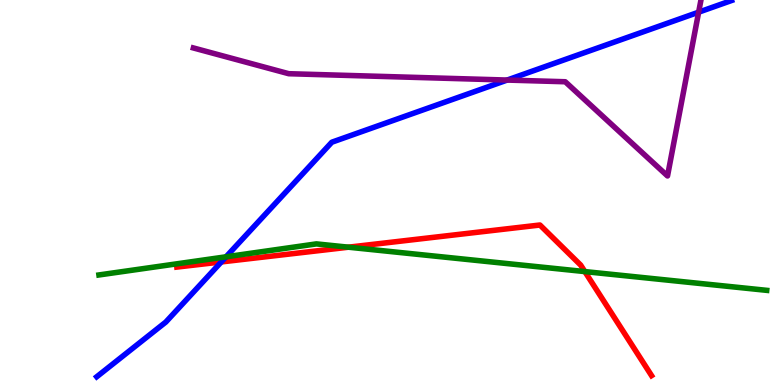[{'lines': ['blue', 'red'], 'intersections': [{'x': 2.86, 'y': 3.2}]}, {'lines': ['green', 'red'], 'intersections': [{'x': 4.5, 'y': 3.58}, {'x': 7.55, 'y': 2.95}]}, {'lines': ['purple', 'red'], 'intersections': []}, {'lines': ['blue', 'green'], 'intersections': [{'x': 2.92, 'y': 3.33}]}, {'lines': ['blue', 'purple'], 'intersections': [{'x': 6.54, 'y': 7.92}, {'x': 9.01, 'y': 9.68}]}, {'lines': ['green', 'purple'], 'intersections': []}]